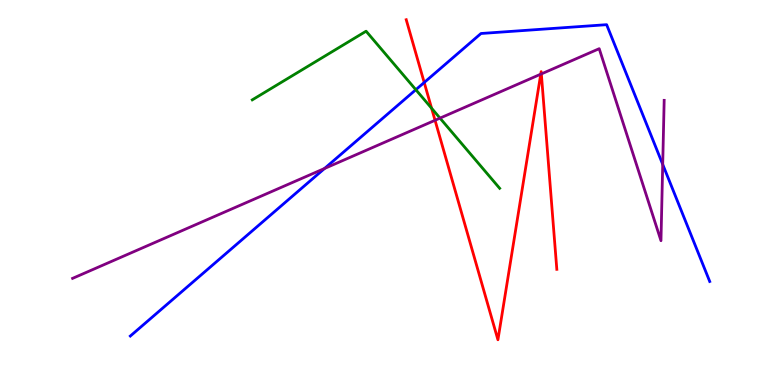[{'lines': ['blue', 'red'], 'intersections': [{'x': 5.47, 'y': 7.86}]}, {'lines': ['green', 'red'], 'intersections': [{'x': 5.57, 'y': 7.19}]}, {'lines': ['purple', 'red'], 'intersections': [{'x': 5.61, 'y': 6.88}, {'x': 6.98, 'y': 8.07}, {'x': 6.99, 'y': 8.08}]}, {'lines': ['blue', 'green'], 'intersections': [{'x': 5.37, 'y': 7.67}]}, {'lines': ['blue', 'purple'], 'intersections': [{'x': 4.19, 'y': 5.62}, {'x': 8.55, 'y': 5.73}]}, {'lines': ['green', 'purple'], 'intersections': [{'x': 5.68, 'y': 6.93}]}]